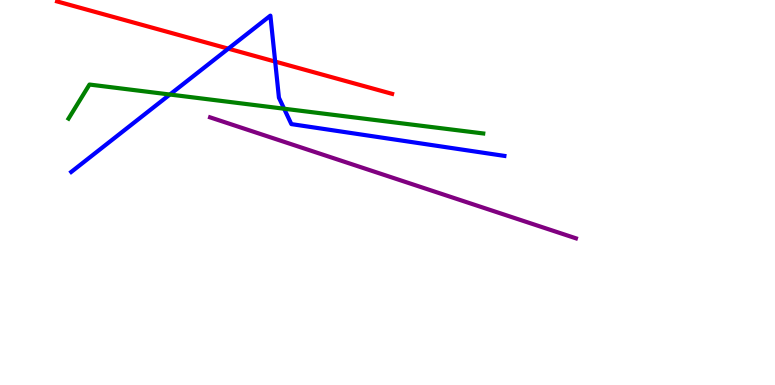[{'lines': ['blue', 'red'], 'intersections': [{'x': 2.95, 'y': 8.74}, {'x': 3.55, 'y': 8.4}]}, {'lines': ['green', 'red'], 'intersections': []}, {'lines': ['purple', 'red'], 'intersections': []}, {'lines': ['blue', 'green'], 'intersections': [{'x': 2.19, 'y': 7.54}, {'x': 3.67, 'y': 7.18}]}, {'lines': ['blue', 'purple'], 'intersections': []}, {'lines': ['green', 'purple'], 'intersections': []}]